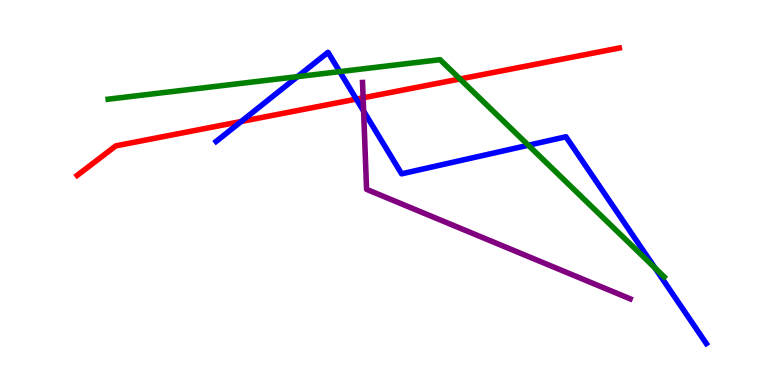[{'lines': ['blue', 'red'], 'intersections': [{'x': 3.11, 'y': 6.84}, {'x': 4.6, 'y': 7.43}]}, {'lines': ['green', 'red'], 'intersections': [{'x': 5.93, 'y': 7.95}]}, {'lines': ['purple', 'red'], 'intersections': [{'x': 4.69, 'y': 7.46}]}, {'lines': ['blue', 'green'], 'intersections': [{'x': 3.84, 'y': 8.01}, {'x': 4.38, 'y': 8.14}, {'x': 6.82, 'y': 6.23}, {'x': 8.45, 'y': 3.04}]}, {'lines': ['blue', 'purple'], 'intersections': [{'x': 4.69, 'y': 7.11}]}, {'lines': ['green', 'purple'], 'intersections': []}]